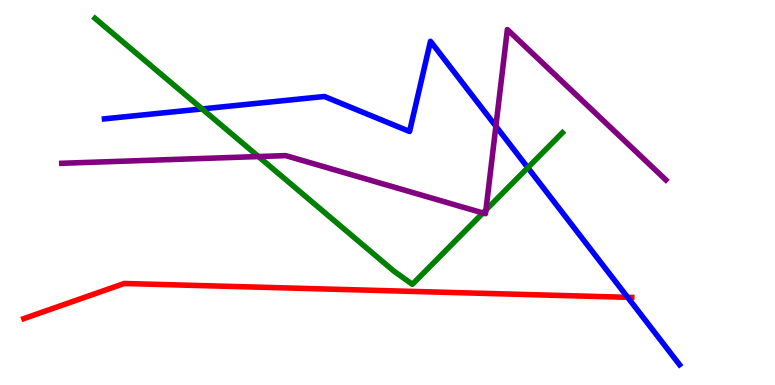[{'lines': ['blue', 'red'], 'intersections': [{'x': 8.1, 'y': 2.28}]}, {'lines': ['green', 'red'], 'intersections': []}, {'lines': ['purple', 'red'], 'intersections': []}, {'lines': ['blue', 'green'], 'intersections': [{'x': 2.61, 'y': 7.17}, {'x': 6.81, 'y': 5.65}]}, {'lines': ['blue', 'purple'], 'intersections': [{'x': 6.4, 'y': 6.72}]}, {'lines': ['green', 'purple'], 'intersections': [{'x': 3.33, 'y': 5.93}, {'x': 6.23, 'y': 4.47}, {'x': 6.27, 'y': 4.55}]}]